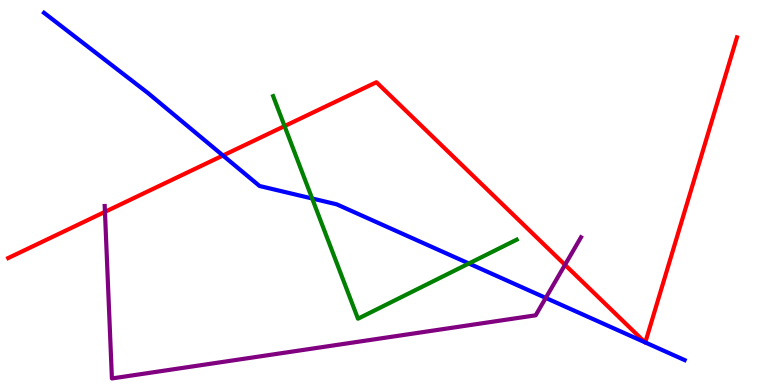[{'lines': ['blue', 'red'], 'intersections': [{'x': 2.88, 'y': 5.96}, {'x': 8.32, 'y': 1.11}, {'x': 8.33, 'y': 1.1}]}, {'lines': ['green', 'red'], 'intersections': [{'x': 3.67, 'y': 6.72}]}, {'lines': ['purple', 'red'], 'intersections': [{'x': 1.35, 'y': 4.5}, {'x': 7.29, 'y': 3.12}]}, {'lines': ['blue', 'green'], 'intersections': [{'x': 4.03, 'y': 4.84}, {'x': 6.05, 'y': 3.16}]}, {'lines': ['blue', 'purple'], 'intersections': [{'x': 7.04, 'y': 2.26}]}, {'lines': ['green', 'purple'], 'intersections': []}]